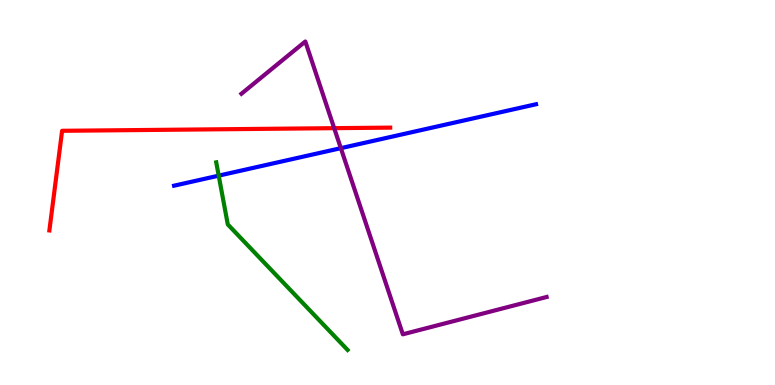[{'lines': ['blue', 'red'], 'intersections': []}, {'lines': ['green', 'red'], 'intersections': []}, {'lines': ['purple', 'red'], 'intersections': [{'x': 4.31, 'y': 6.67}]}, {'lines': ['blue', 'green'], 'intersections': [{'x': 2.82, 'y': 5.44}]}, {'lines': ['blue', 'purple'], 'intersections': [{'x': 4.4, 'y': 6.15}]}, {'lines': ['green', 'purple'], 'intersections': []}]